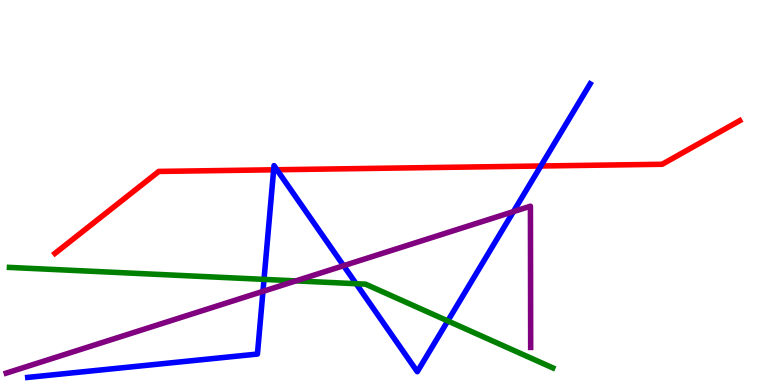[{'lines': ['blue', 'red'], 'intersections': [{'x': 3.53, 'y': 5.59}, {'x': 3.57, 'y': 5.59}, {'x': 6.98, 'y': 5.69}]}, {'lines': ['green', 'red'], 'intersections': []}, {'lines': ['purple', 'red'], 'intersections': []}, {'lines': ['blue', 'green'], 'intersections': [{'x': 3.41, 'y': 2.74}, {'x': 4.6, 'y': 2.63}, {'x': 5.78, 'y': 1.66}]}, {'lines': ['blue', 'purple'], 'intersections': [{'x': 3.39, 'y': 2.43}, {'x': 4.43, 'y': 3.1}, {'x': 6.62, 'y': 4.5}]}, {'lines': ['green', 'purple'], 'intersections': [{'x': 3.82, 'y': 2.7}]}]